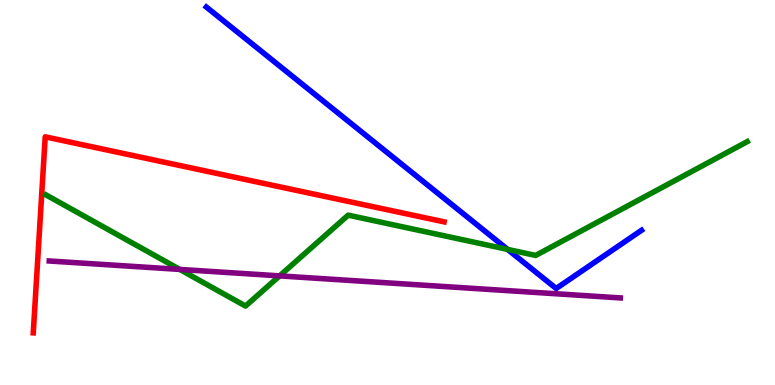[{'lines': ['blue', 'red'], 'intersections': []}, {'lines': ['green', 'red'], 'intersections': []}, {'lines': ['purple', 'red'], 'intersections': []}, {'lines': ['blue', 'green'], 'intersections': [{'x': 6.55, 'y': 3.52}]}, {'lines': ['blue', 'purple'], 'intersections': []}, {'lines': ['green', 'purple'], 'intersections': [{'x': 2.32, 'y': 3.0}, {'x': 3.61, 'y': 2.83}]}]